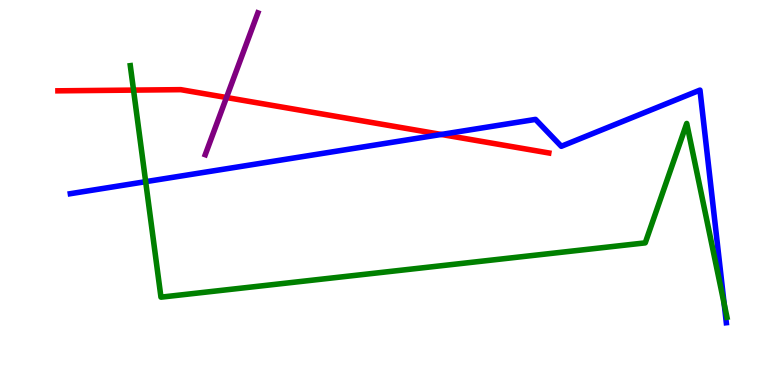[{'lines': ['blue', 'red'], 'intersections': [{'x': 5.69, 'y': 6.51}]}, {'lines': ['green', 'red'], 'intersections': [{'x': 1.72, 'y': 7.66}]}, {'lines': ['purple', 'red'], 'intersections': [{'x': 2.92, 'y': 7.47}]}, {'lines': ['blue', 'green'], 'intersections': [{'x': 1.88, 'y': 5.28}, {'x': 9.34, 'y': 2.11}]}, {'lines': ['blue', 'purple'], 'intersections': []}, {'lines': ['green', 'purple'], 'intersections': []}]